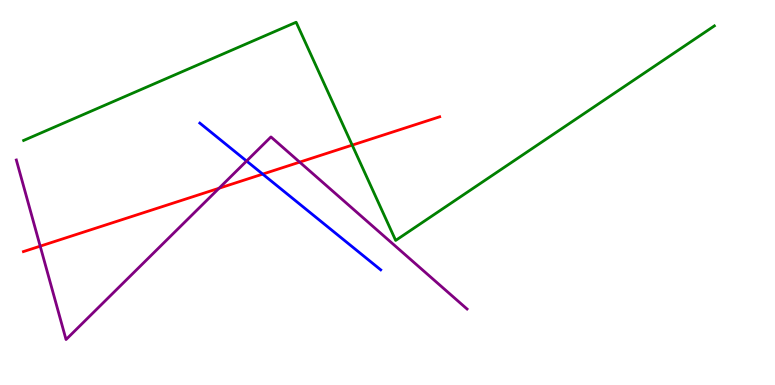[{'lines': ['blue', 'red'], 'intersections': [{'x': 3.39, 'y': 5.48}]}, {'lines': ['green', 'red'], 'intersections': [{'x': 4.54, 'y': 6.23}]}, {'lines': ['purple', 'red'], 'intersections': [{'x': 0.519, 'y': 3.61}, {'x': 2.83, 'y': 5.11}, {'x': 3.87, 'y': 5.79}]}, {'lines': ['blue', 'green'], 'intersections': []}, {'lines': ['blue', 'purple'], 'intersections': [{'x': 3.18, 'y': 5.82}]}, {'lines': ['green', 'purple'], 'intersections': []}]